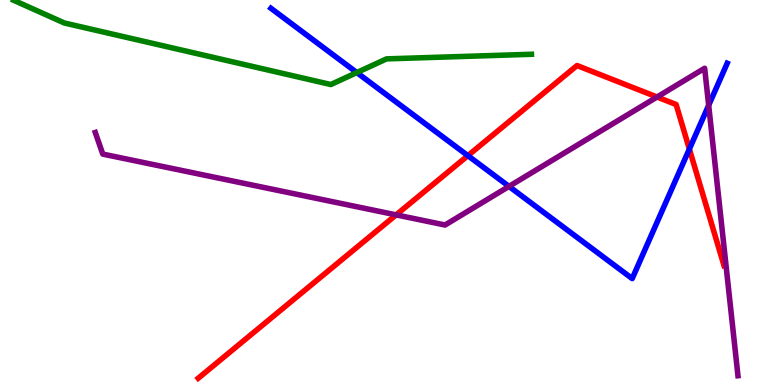[{'lines': ['blue', 'red'], 'intersections': [{'x': 6.04, 'y': 5.96}, {'x': 8.9, 'y': 6.13}]}, {'lines': ['green', 'red'], 'intersections': []}, {'lines': ['purple', 'red'], 'intersections': [{'x': 5.11, 'y': 4.42}, {'x': 8.48, 'y': 7.48}]}, {'lines': ['blue', 'green'], 'intersections': [{'x': 4.6, 'y': 8.12}]}, {'lines': ['blue', 'purple'], 'intersections': [{'x': 6.57, 'y': 5.16}, {'x': 9.14, 'y': 7.27}]}, {'lines': ['green', 'purple'], 'intersections': []}]